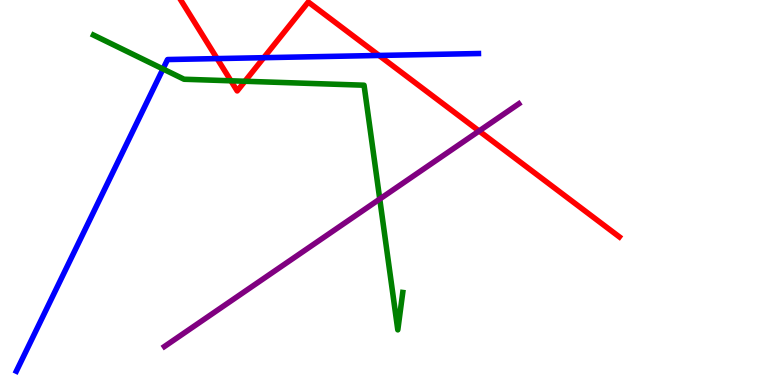[{'lines': ['blue', 'red'], 'intersections': [{'x': 2.8, 'y': 8.48}, {'x': 3.4, 'y': 8.5}, {'x': 4.89, 'y': 8.56}]}, {'lines': ['green', 'red'], 'intersections': [{'x': 2.98, 'y': 7.9}, {'x': 3.16, 'y': 7.89}]}, {'lines': ['purple', 'red'], 'intersections': [{'x': 6.18, 'y': 6.6}]}, {'lines': ['blue', 'green'], 'intersections': [{'x': 2.1, 'y': 8.21}]}, {'lines': ['blue', 'purple'], 'intersections': []}, {'lines': ['green', 'purple'], 'intersections': [{'x': 4.9, 'y': 4.83}]}]